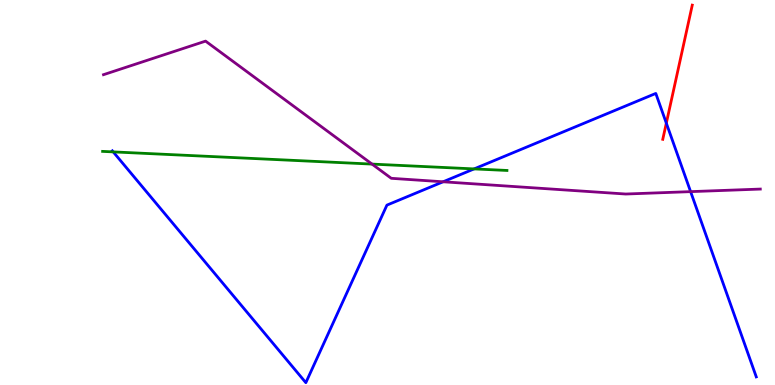[{'lines': ['blue', 'red'], 'intersections': [{'x': 8.6, 'y': 6.8}]}, {'lines': ['green', 'red'], 'intersections': []}, {'lines': ['purple', 'red'], 'intersections': []}, {'lines': ['blue', 'green'], 'intersections': [{'x': 1.46, 'y': 6.05}, {'x': 6.12, 'y': 5.61}]}, {'lines': ['blue', 'purple'], 'intersections': [{'x': 5.72, 'y': 5.28}, {'x': 8.91, 'y': 5.02}]}, {'lines': ['green', 'purple'], 'intersections': [{'x': 4.8, 'y': 5.74}]}]